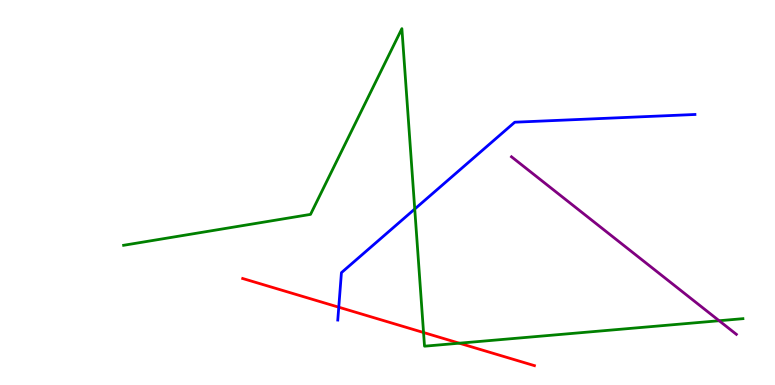[{'lines': ['blue', 'red'], 'intersections': [{'x': 4.37, 'y': 2.02}]}, {'lines': ['green', 'red'], 'intersections': [{'x': 5.47, 'y': 1.36}, {'x': 5.93, 'y': 1.09}]}, {'lines': ['purple', 'red'], 'intersections': []}, {'lines': ['blue', 'green'], 'intersections': [{'x': 5.35, 'y': 4.57}]}, {'lines': ['blue', 'purple'], 'intersections': []}, {'lines': ['green', 'purple'], 'intersections': [{'x': 9.28, 'y': 1.67}]}]